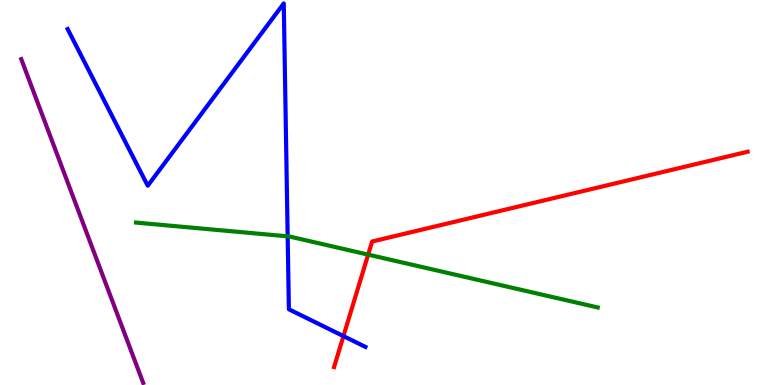[{'lines': ['blue', 'red'], 'intersections': [{'x': 4.43, 'y': 1.27}]}, {'lines': ['green', 'red'], 'intersections': [{'x': 4.75, 'y': 3.39}]}, {'lines': ['purple', 'red'], 'intersections': []}, {'lines': ['blue', 'green'], 'intersections': [{'x': 3.71, 'y': 3.86}]}, {'lines': ['blue', 'purple'], 'intersections': []}, {'lines': ['green', 'purple'], 'intersections': []}]